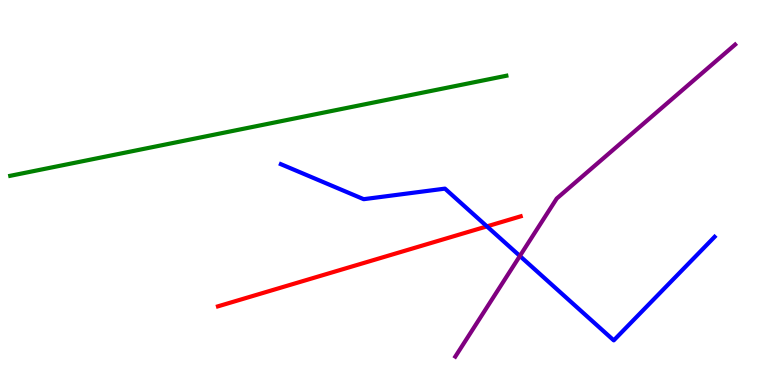[{'lines': ['blue', 'red'], 'intersections': [{'x': 6.28, 'y': 4.12}]}, {'lines': ['green', 'red'], 'intersections': []}, {'lines': ['purple', 'red'], 'intersections': []}, {'lines': ['blue', 'green'], 'intersections': []}, {'lines': ['blue', 'purple'], 'intersections': [{'x': 6.71, 'y': 3.35}]}, {'lines': ['green', 'purple'], 'intersections': []}]